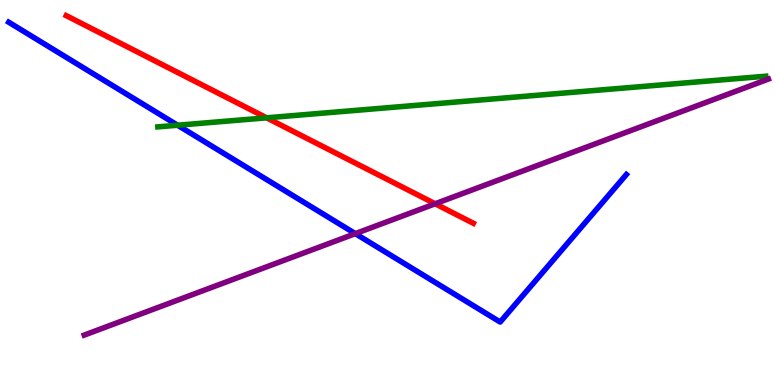[{'lines': ['blue', 'red'], 'intersections': []}, {'lines': ['green', 'red'], 'intersections': [{'x': 3.44, 'y': 6.94}]}, {'lines': ['purple', 'red'], 'intersections': [{'x': 5.61, 'y': 4.71}]}, {'lines': ['blue', 'green'], 'intersections': [{'x': 2.29, 'y': 6.75}]}, {'lines': ['blue', 'purple'], 'intersections': [{'x': 4.58, 'y': 3.93}]}, {'lines': ['green', 'purple'], 'intersections': []}]